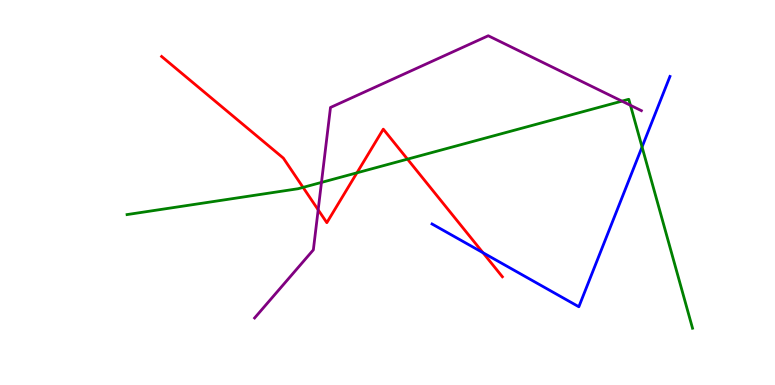[{'lines': ['blue', 'red'], 'intersections': [{'x': 6.23, 'y': 3.44}]}, {'lines': ['green', 'red'], 'intersections': [{'x': 3.91, 'y': 5.13}, {'x': 4.61, 'y': 5.51}, {'x': 5.26, 'y': 5.87}]}, {'lines': ['purple', 'red'], 'intersections': [{'x': 4.11, 'y': 4.55}]}, {'lines': ['blue', 'green'], 'intersections': [{'x': 8.28, 'y': 6.18}]}, {'lines': ['blue', 'purple'], 'intersections': []}, {'lines': ['green', 'purple'], 'intersections': [{'x': 4.15, 'y': 5.26}, {'x': 8.02, 'y': 7.37}, {'x': 8.13, 'y': 7.26}]}]